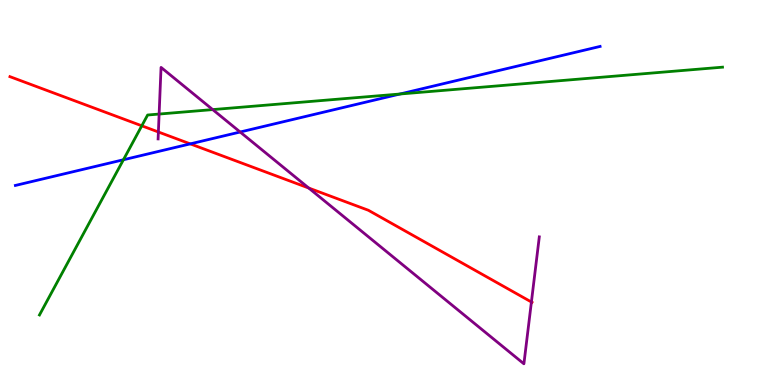[{'lines': ['blue', 'red'], 'intersections': [{'x': 2.45, 'y': 6.26}]}, {'lines': ['green', 'red'], 'intersections': [{'x': 1.83, 'y': 6.73}]}, {'lines': ['purple', 'red'], 'intersections': [{'x': 2.04, 'y': 6.57}, {'x': 3.98, 'y': 5.12}, {'x': 6.86, 'y': 2.16}]}, {'lines': ['blue', 'green'], 'intersections': [{'x': 1.59, 'y': 5.85}, {'x': 5.16, 'y': 7.56}]}, {'lines': ['blue', 'purple'], 'intersections': [{'x': 3.1, 'y': 6.57}]}, {'lines': ['green', 'purple'], 'intersections': [{'x': 2.05, 'y': 7.04}, {'x': 2.74, 'y': 7.15}]}]